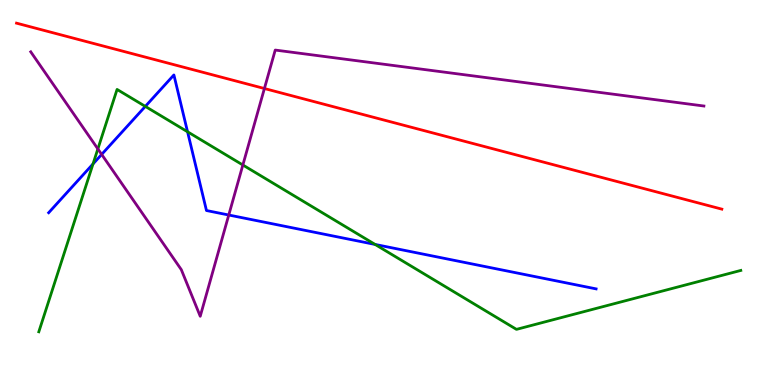[{'lines': ['blue', 'red'], 'intersections': []}, {'lines': ['green', 'red'], 'intersections': []}, {'lines': ['purple', 'red'], 'intersections': [{'x': 3.41, 'y': 7.7}]}, {'lines': ['blue', 'green'], 'intersections': [{'x': 1.2, 'y': 5.74}, {'x': 1.88, 'y': 7.24}, {'x': 2.42, 'y': 6.58}, {'x': 4.84, 'y': 3.65}]}, {'lines': ['blue', 'purple'], 'intersections': [{'x': 1.31, 'y': 5.99}, {'x': 2.95, 'y': 4.42}]}, {'lines': ['green', 'purple'], 'intersections': [{'x': 1.26, 'y': 6.13}, {'x': 3.13, 'y': 5.71}]}]